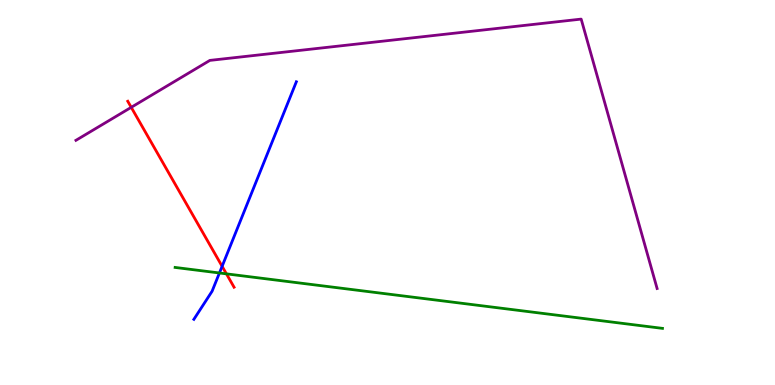[{'lines': ['blue', 'red'], 'intersections': [{'x': 2.87, 'y': 3.08}]}, {'lines': ['green', 'red'], 'intersections': [{'x': 2.92, 'y': 2.89}]}, {'lines': ['purple', 'red'], 'intersections': [{'x': 1.69, 'y': 7.21}]}, {'lines': ['blue', 'green'], 'intersections': [{'x': 2.83, 'y': 2.91}]}, {'lines': ['blue', 'purple'], 'intersections': []}, {'lines': ['green', 'purple'], 'intersections': []}]